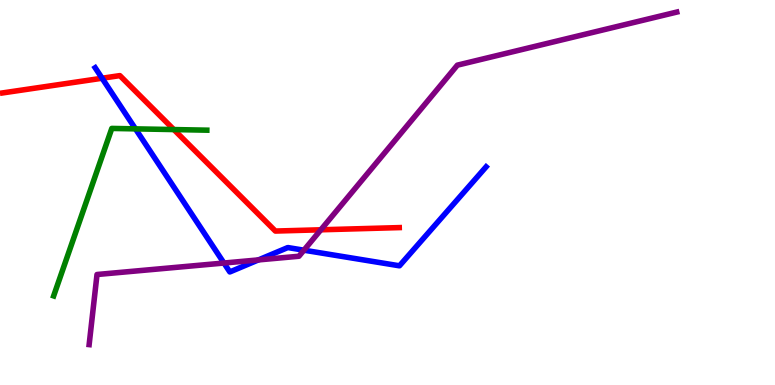[{'lines': ['blue', 'red'], 'intersections': [{'x': 1.32, 'y': 7.97}]}, {'lines': ['green', 'red'], 'intersections': [{'x': 2.24, 'y': 6.63}]}, {'lines': ['purple', 'red'], 'intersections': [{'x': 4.14, 'y': 4.03}]}, {'lines': ['blue', 'green'], 'intersections': [{'x': 1.75, 'y': 6.65}]}, {'lines': ['blue', 'purple'], 'intersections': [{'x': 2.89, 'y': 3.17}, {'x': 3.33, 'y': 3.25}, {'x': 3.92, 'y': 3.5}]}, {'lines': ['green', 'purple'], 'intersections': []}]